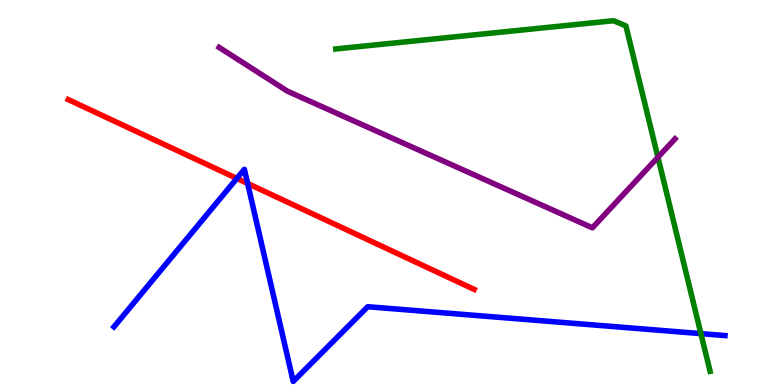[{'lines': ['blue', 'red'], 'intersections': [{'x': 3.06, 'y': 5.37}, {'x': 3.2, 'y': 5.23}]}, {'lines': ['green', 'red'], 'intersections': []}, {'lines': ['purple', 'red'], 'intersections': []}, {'lines': ['blue', 'green'], 'intersections': [{'x': 9.04, 'y': 1.33}]}, {'lines': ['blue', 'purple'], 'intersections': []}, {'lines': ['green', 'purple'], 'intersections': [{'x': 8.49, 'y': 5.92}]}]